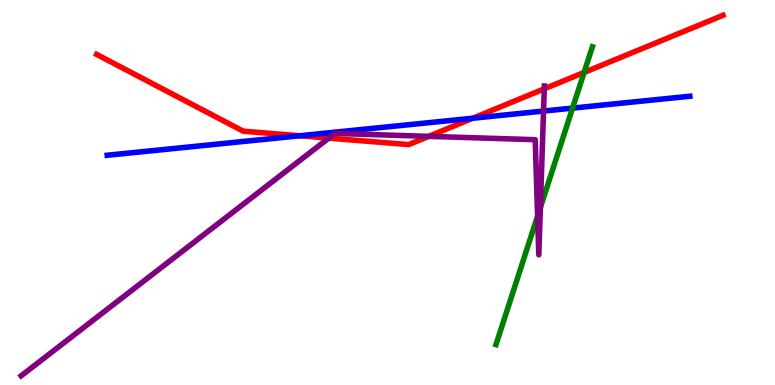[{'lines': ['blue', 'red'], 'intersections': [{'x': 3.87, 'y': 6.47}, {'x': 6.1, 'y': 6.93}]}, {'lines': ['green', 'red'], 'intersections': [{'x': 7.54, 'y': 8.12}]}, {'lines': ['purple', 'red'], 'intersections': [{'x': 4.24, 'y': 6.41}, {'x': 5.53, 'y': 6.46}, {'x': 7.02, 'y': 7.69}]}, {'lines': ['blue', 'green'], 'intersections': [{'x': 7.39, 'y': 7.19}]}, {'lines': ['blue', 'purple'], 'intersections': [{'x': 7.01, 'y': 7.12}]}, {'lines': ['green', 'purple'], 'intersections': [{'x': 6.94, 'y': 4.39}, {'x': 6.97, 'y': 4.61}]}]